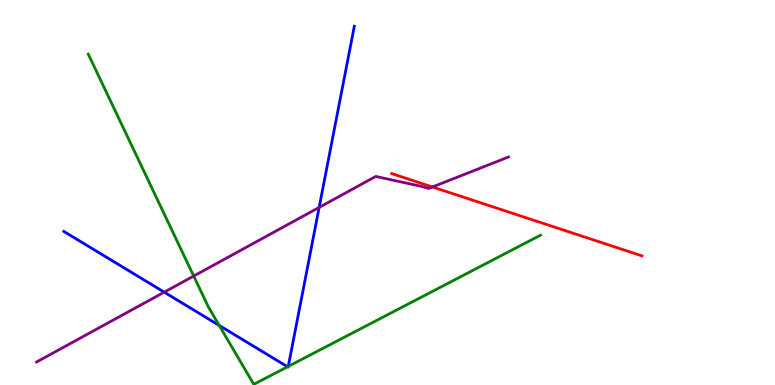[{'lines': ['blue', 'red'], 'intersections': []}, {'lines': ['green', 'red'], 'intersections': []}, {'lines': ['purple', 'red'], 'intersections': [{'x': 5.58, 'y': 5.14}]}, {'lines': ['blue', 'green'], 'intersections': [{'x': 2.83, 'y': 1.55}, {'x': 3.71, 'y': 0.473}, {'x': 3.72, 'y': 0.483}]}, {'lines': ['blue', 'purple'], 'intersections': [{'x': 2.12, 'y': 2.41}, {'x': 4.12, 'y': 4.61}]}, {'lines': ['green', 'purple'], 'intersections': [{'x': 2.5, 'y': 2.83}]}]